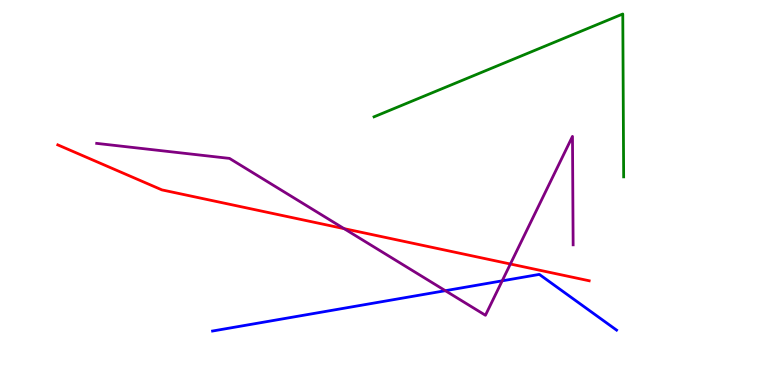[{'lines': ['blue', 'red'], 'intersections': []}, {'lines': ['green', 'red'], 'intersections': []}, {'lines': ['purple', 'red'], 'intersections': [{'x': 4.44, 'y': 4.06}, {'x': 6.59, 'y': 3.14}]}, {'lines': ['blue', 'green'], 'intersections': []}, {'lines': ['blue', 'purple'], 'intersections': [{'x': 5.75, 'y': 2.45}, {'x': 6.48, 'y': 2.71}]}, {'lines': ['green', 'purple'], 'intersections': []}]